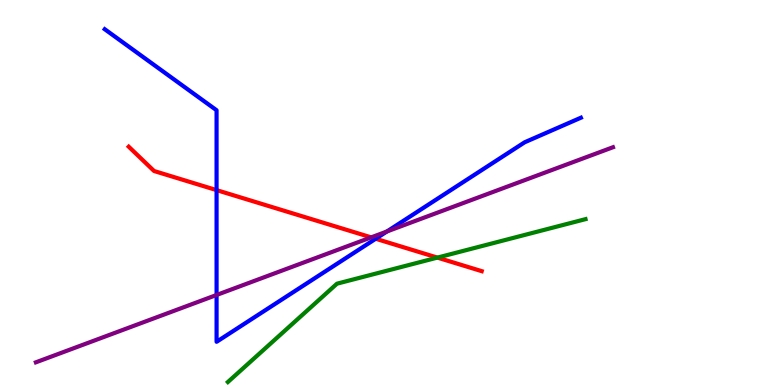[{'lines': ['blue', 'red'], 'intersections': [{'x': 2.79, 'y': 5.06}, {'x': 4.85, 'y': 3.8}]}, {'lines': ['green', 'red'], 'intersections': [{'x': 5.64, 'y': 3.31}]}, {'lines': ['purple', 'red'], 'intersections': [{'x': 4.79, 'y': 3.83}]}, {'lines': ['blue', 'green'], 'intersections': []}, {'lines': ['blue', 'purple'], 'intersections': [{'x': 2.79, 'y': 2.34}, {'x': 4.99, 'y': 3.99}]}, {'lines': ['green', 'purple'], 'intersections': []}]